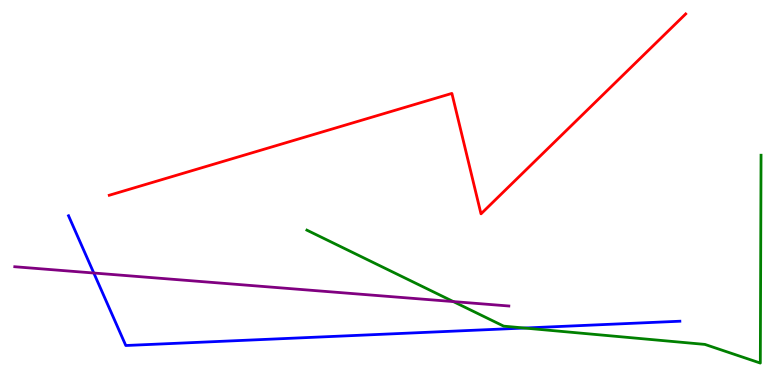[{'lines': ['blue', 'red'], 'intersections': []}, {'lines': ['green', 'red'], 'intersections': []}, {'lines': ['purple', 'red'], 'intersections': []}, {'lines': ['blue', 'green'], 'intersections': [{'x': 6.77, 'y': 1.48}]}, {'lines': ['blue', 'purple'], 'intersections': [{'x': 1.21, 'y': 2.91}]}, {'lines': ['green', 'purple'], 'intersections': [{'x': 5.85, 'y': 2.17}]}]